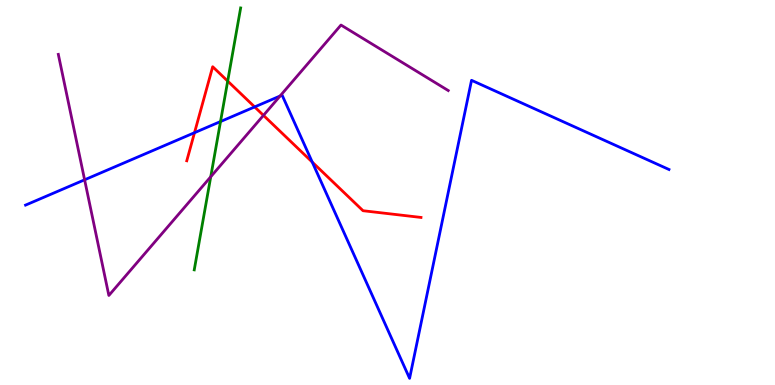[{'lines': ['blue', 'red'], 'intersections': [{'x': 2.51, 'y': 6.55}, {'x': 3.29, 'y': 7.22}, {'x': 4.03, 'y': 5.79}]}, {'lines': ['green', 'red'], 'intersections': [{'x': 2.94, 'y': 7.89}]}, {'lines': ['purple', 'red'], 'intersections': [{'x': 3.4, 'y': 7.0}]}, {'lines': ['blue', 'green'], 'intersections': [{'x': 2.85, 'y': 6.84}]}, {'lines': ['blue', 'purple'], 'intersections': [{'x': 1.09, 'y': 5.33}, {'x': 3.61, 'y': 7.51}]}, {'lines': ['green', 'purple'], 'intersections': [{'x': 2.72, 'y': 5.41}]}]